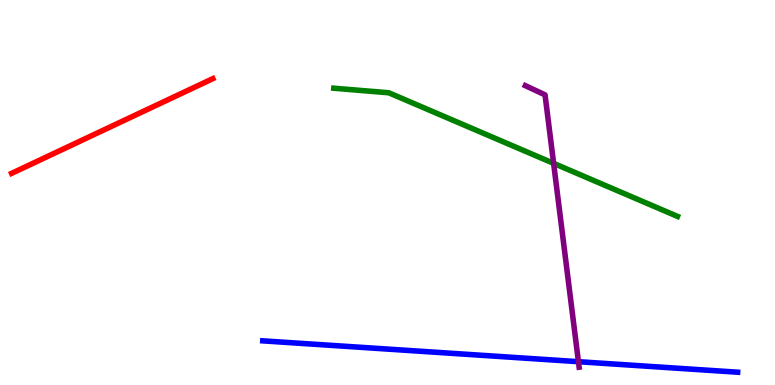[{'lines': ['blue', 'red'], 'intersections': []}, {'lines': ['green', 'red'], 'intersections': []}, {'lines': ['purple', 'red'], 'intersections': []}, {'lines': ['blue', 'green'], 'intersections': []}, {'lines': ['blue', 'purple'], 'intersections': [{'x': 7.46, 'y': 0.605}]}, {'lines': ['green', 'purple'], 'intersections': [{'x': 7.14, 'y': 5.76}]}]